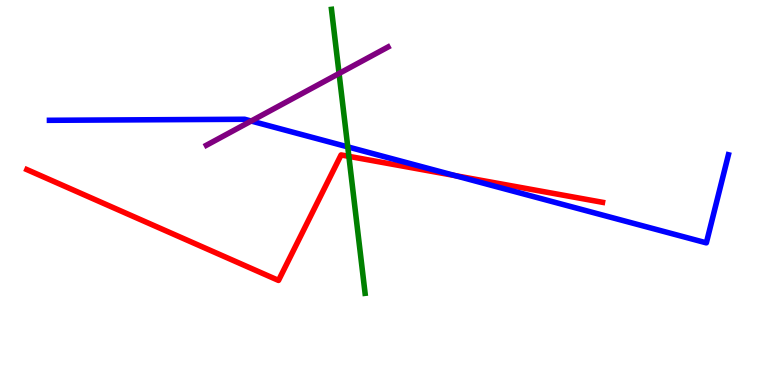[{'lines': ['blue', 'red'], 'intersections': [{'x': 5.87, 'y': 5.44}]}, {'lines': ['green', 'red'], 'intersections': [{'x': 4.5, 'y': 5.94}]}, {'lines': ['purple', 'red'], 'intersections': []}, {'lines': ['blue', 'green'], 'intersections': [{'x': 4.49, 'y': 6.19}]}, {'lines': ['blue', 'purple'], 'intersections': [{'x': 3.24, 'y': 6.86}]}, {'lines': ['green', 'purple'], 'intersections': [{'x': 4.38, 'y': 8.09}]}]